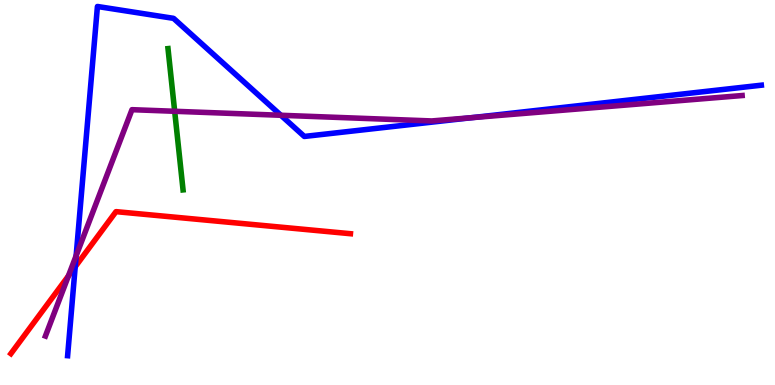[{'lines': ['blue', 'red'], 'intersections': [{'x': 0.97, 'y': 3.07}]}, {'lines': ['green', 'red'], 'intersections': []}, {'lines': ['purple', 'red'], 'intersections': [{'x': 0.883, 'y': 2.83}]}, {'lines': ['blue', 'green'], 'intersections': []}, {'lines': ['blue', 'purple'], 'intersections': [{'x': 0.983, 'y': 3.36}, {'x': 3.62, 'y': 7.01}, {'x': 6.09, 'y': 6.94}]}, {'lines': ['green', 'purple'], 'intersections': [{'x': 2.25, 'y': 7.11}]}]